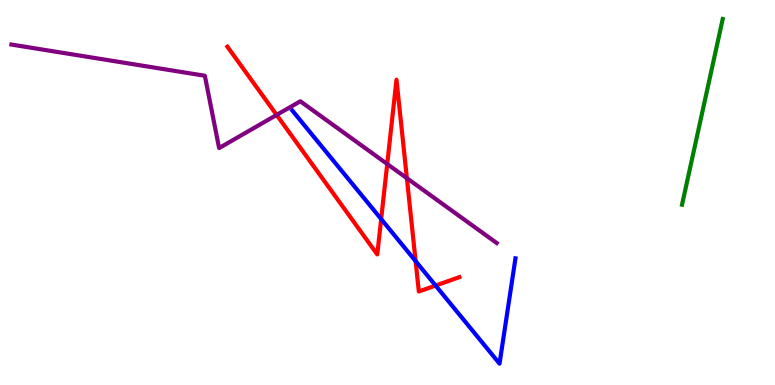[{'lines': ['blue', 'red'], 'intersections': [{'x': 4.92, 'y': 4.31}, {'x': 5.36, 'y': 3.22}, {'x': 5.62, 'y': 2.58}]}, {'lines': ['green', 'red'], 'intersections': []}, {'lines': ['purple', 'red'], 'intersections': [{'x': 3.57, 'y': 7.01}, {'x': 5.0, 'y': 5.74}, {'x': 5.25, 'y': 5.37}]}, {'lines': ['blue', 'green'], 'intersections': []}, {'lines': ['blue', 'purple'], 'intersections': []}, {'lines': ['green', 'purple'], 'intersections': []}]